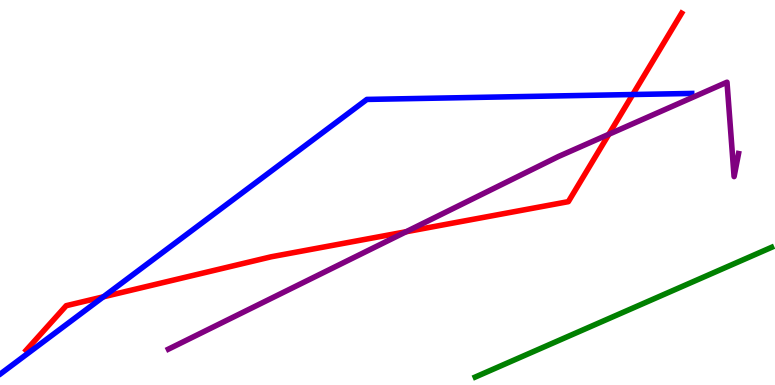[{'lines': ['blue', 'red'], 'intersections': [{'x': 1.33, 'y': 2.29}, {'x': 8.16, 'y': 7.54}]}, {'lines': ['green', 'red'], 'intersections': []}, {'lines': ['purple', 'red'], 'intersections': [{'x': 5.24, 'y': 3.98}, {'x': 7.86, 'y': 6.51}]}, {'lines': ['blue', 'green'], 'intersections': []}, {'lines': ['blue', 'purple'], 'intersections': []}, {'lines': ['green', 'purple'], 'intersections': []}]